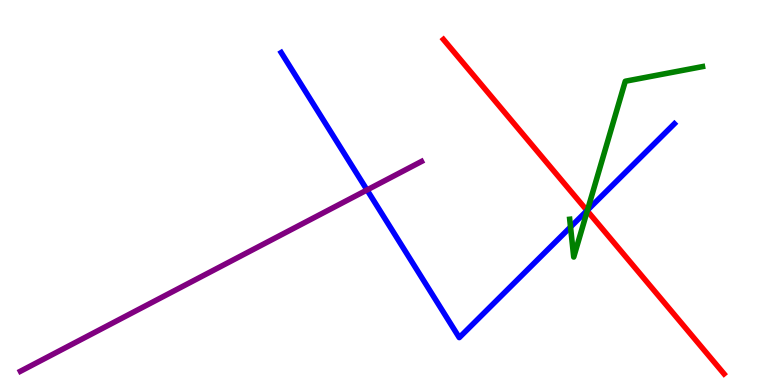[{'lines': ['blue', 'red'], 'intersections': [{'x': 7.57, 'y': 4.53}]}, {'lines': ['green', 'red'], 'intersections': [{'x': 7.58, 'y': 4.52}]}, {'lines': ['purple', 'red'], 'intersections': []}, {'lines': ['blue', 'green'], 'intersections': [{'x': 7.36, 'y': 4.1}, {'x': 7.58, 'y': 4.54}]}, {'lines': ['blue', 'purple'], 'intersections': [{'x': 4.74, 'y': 5.07}]}, {'lines': ['green', 'purple'], 'intersections': []}]